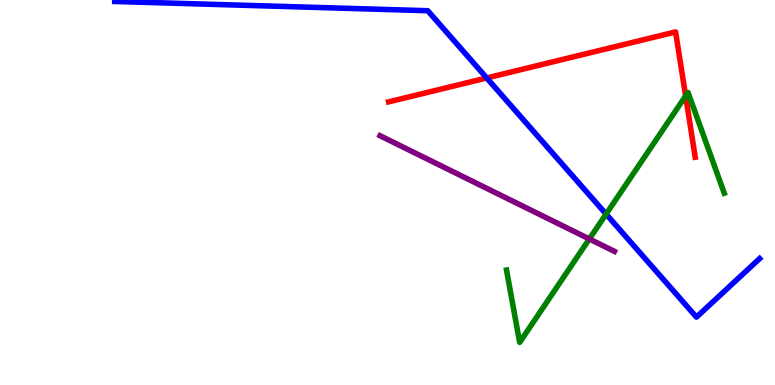[{'lines': ['blue', 'red'], 'intersections': [{'x': 6.28, 'y': 7.97}]}, {'lines': ['green', 'red'], 'intersections': [{'x': 8.85, 'y': 7.51}]}, {'lines': ['purple', 'red'], 'intersections': []}, {'lines': ['blue', 'green'], 'intersections': [{'x': 7.82, 'y': 4.44}]}, {'lines': ['blue', 'purple'], 'intersections': []}, {'lines': ['green', 'purple'], 'intersections': [{'x': 7.6, 'y': 3.79}]}]